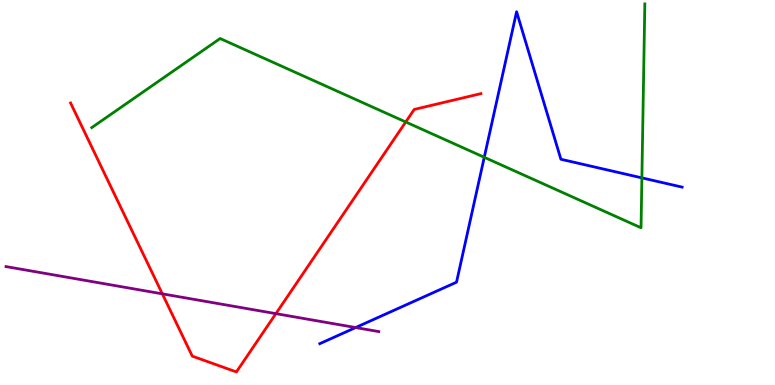[{'lines': ['blue', 'red'], 'intersections': []}, {'lines': ['green', 'red'], 'intersections': [{'x': 5.24, 'y': 6.83}]}, {'lines': ['purple', 'red'], 'intersections': [{'x': 2.09, 'y': 2.37}, {'x': 3.56, 'y': 1.85}]}, {'lines': ['blue', 'green'], 'intersections': [{'x': 6.25, 'y': 5.91}, {'x': 8.28, 'y': 5.38}]}, {'lines': ['blue', 'purple'], 'intersections': [{'x': 4.59, 'y': 1.49}]}, {'lines': ['green', 'purple'], 'intersections': []}]